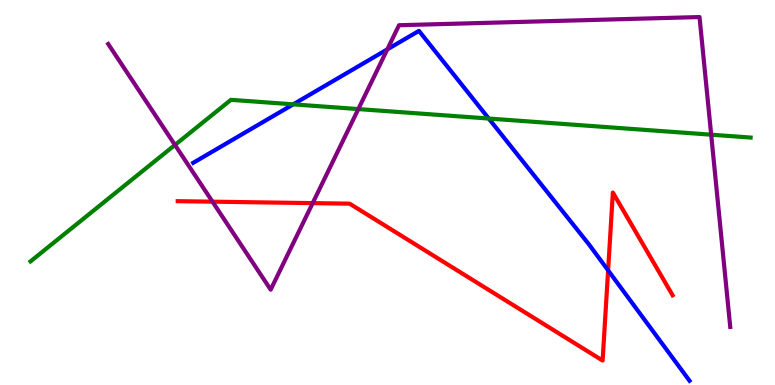[{'lines': ['blue', 'red'], 'intersections': [{'x': 7.85, 'y': 2.98}]}, {'lines': ['green', 'red'], 'intersections': []}, {'lines': ['purple', 'red'], 'intersections': [{'x': 2.74, 'y': 4.76}, {'x': 4.03, 'y': 4.72}]}, {'lines': ['blue', 'green'], 'intersections': [{'x': 3.78, 'y': 7.29}, {'x': 6.31, 'y': 6.92}]}, {'lines': ['blue', 'purple'], 'intersections': [{'x': 5.0, 'y': 8.72}]}, {'lines': ['green', 'purple'], 'intersections': [{'x': 2.26, 'y': 6.24}, {'x': 4.62, 'y': 7.17}, {'x': 9.18, 'y': 6.5}]}]